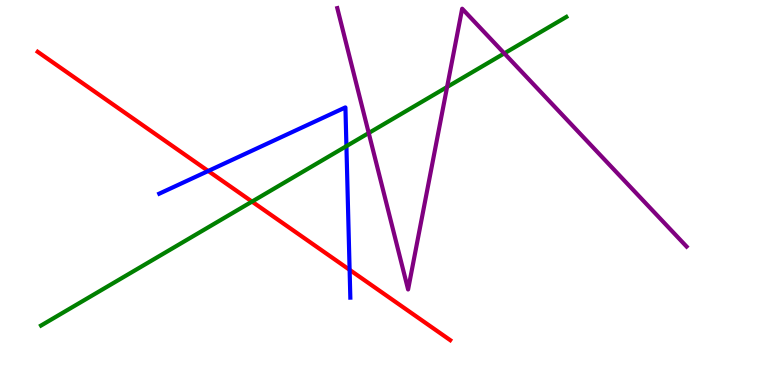[{'lines': ['blue', 'red'], 'intersections': [{'x': 2.69, 'y': 5.56}, {'x': 4.51, 'y': 2.99}]}, {'lines': ['green', 'red'], 'intersections': [{'x': 3.25, 'y': 4.76}]}, {'lines': ['purple', 'red'], 'intersections': []}, {'lines': ['blue', 'green'], 'intersections': [{'x': 4.47, 'y': 6.2}]}, {'lines': ['blue', 'purple'], 'intersections': []}, {'lines': ['green', 'purple'], 'intersections': [{'x': 4.76, 'y': 6.54}, {'x': 5.77, 'y': 7.74}, {'x': 6.51, 'y': 8.61}]}]